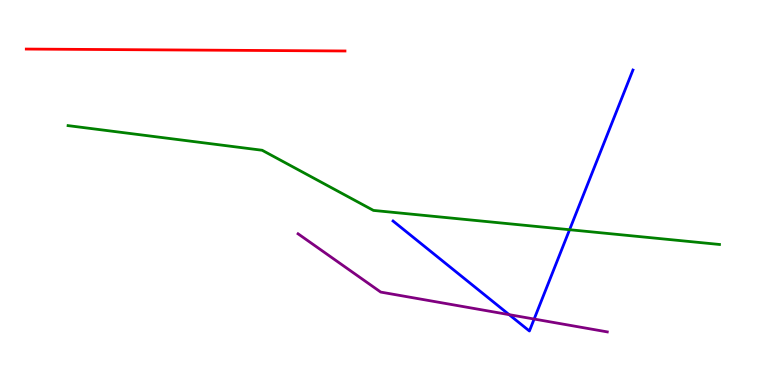[{'lines': ['blue', 'red'], 'intersections': []}, {'lines': ['green', 'red'], 'intersections': []}, {'lines': ['purple', 'red'], 'intersections': []}, {'lines': ['blue', 'green'], 'intersections': [{'x': 7.35, 'y': 4.03}]}, {'lines': ['blue', 'purple'], 'intersections': [{'x': 6.57, 'y': 1.83}, {'x': 6.89, 'y': 1.71}]}, {'lines': ['green', 'purple'], 'intersections': []}]